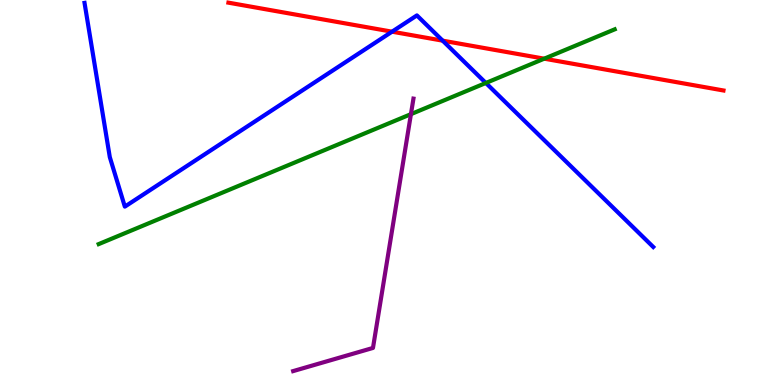[{'lines': ['blue', 'red'], 'intersections': [{'x': 5.06, 'y': 9.18}, {'x': 5.71, 'y': 8.94}]}, {'lines': ['green', 'red'], 'intersections': [{'x': 7.02, 'y': 8.48}]}, {'lines': ['purple', 'red'], 'intersections': []}, {'lines': ['blue', 'green'], 'intersections': [{'x': 6.27, 'y': 7.84}]}, {'lines': ['blue', 'purple'], 'intersections': []}, {'lines': ['green', 'purple'], 'intersections': [{'x': 5.3, 'y': 7.04}]}]